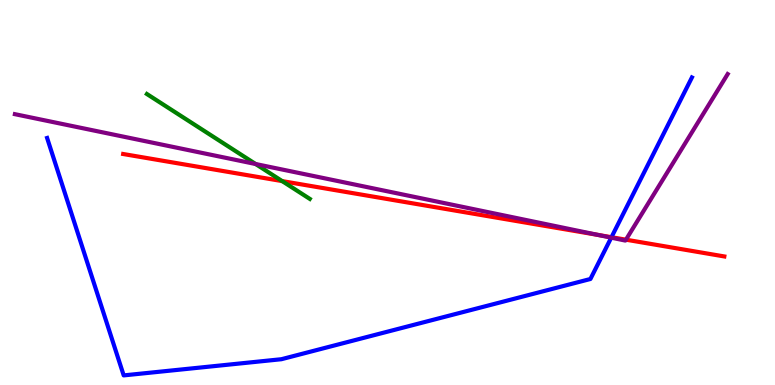[{'lines': ['blue', 'red'], 'intersections': [{'x': 7.89, 'y': 3.84}]}, {'lines': ['green', 'red'], 'intersections': [{'x': 3.64, 'y': 5.3}]}, {'lines': ['purple', 'red'], 'intersections': [{'x': 7.72, 'y': 3.9}, {'x': 8.08, 'y': 3.77}]}, {'lines': ['blue', 'green'], 'intersections': []}, {'lines': ['blue', 'purple'], 'intersections': [{'x': 7.89, 'y': 3.83}]}, {'lines': ['green', 'purple'], 'intersections': [{'x': 3.3, 'y': 5.74}]}]